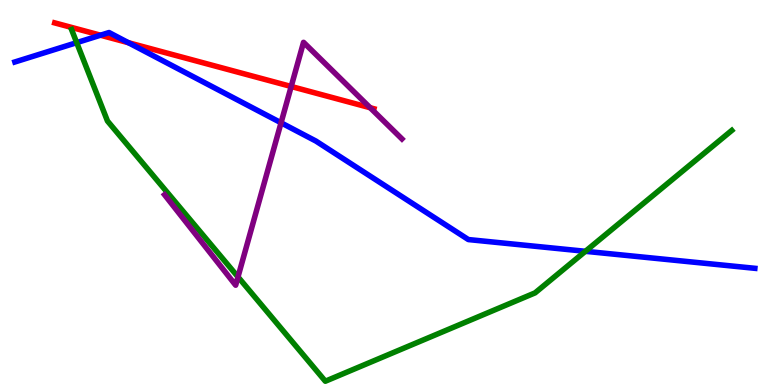[{'lines': ['blue', 'red'], 'intersections': [{'x': 1.3, 'y': 9.09}, {'x': 1.66, 'y': 8.89}]}, {'lines': ['green', 'red'], 'intersections': []}, {'lines': ['purple', 'red'], 'intersections': [{'x': 3.76, 'y': 7.75}, {'x': 4.78, 'y': 7.2}]}, {'lines': ['blue', 'green'], 'intersections': [{'x': 0.99, 'y': 8.89}, {'x': 7.55, 'y': 3.47}]}, {'lines': ['blue', 'purple'], 'intersections': [{'x': 3.63, 'y': 6.81}]}, {'lines': ['green', 'purple'], 'intersections': [{'x': 3.07, 'y': 2.81}]}]